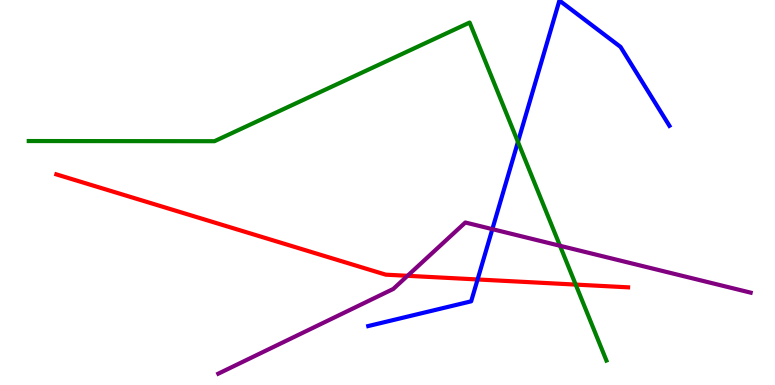[{'lines': ['blue', 'red'], 'intersections': [{'x': 6.16, 'y': 2.74}]}, {'lines': ['green', 'red'], 'intersections': [{'x': 7.43, 'y': 2.61}]}, {'lines': ['purple', 'red'], 'intersections': [{'x': 5.26, 'y': 2.84}]}, {'lines': ['blue', 'green'], 'intersections': [{'x': 6.68, 'y': 6.31}]}, {'lines': ['blue', 'purple'], 'intersections': [{'x': 6.35, 'y': 4.05}]}, {'lines': ['green', 'purple'], 'intersections': [{'x': 7.23, 'y': 3.62}]}]